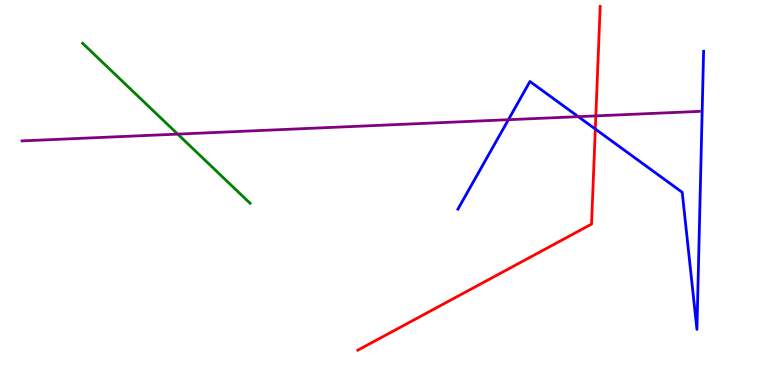[{'lines': ['blue', 'red'], 'intersections': [{'x': 7.68, 'y': 6.65}]}, {'lines': ['green', 'red'], 'intersections': []}, {'lines': ['purple', 'red'], 'intersections': [{'x': 7.69, 'y': 6.99}]}, {'lines': ['blue', 'green'], 'intersections': []}, {'lines': ['blue', 'purple'], 'intersections': [{'x': 6.56, 'y': 6.89}, {'x': 7.46, 'y': 6.97}]}, {'lines': ['green', 'purple'], 'intersections': [{'x': 2.29, 'y': 6.52}]}]